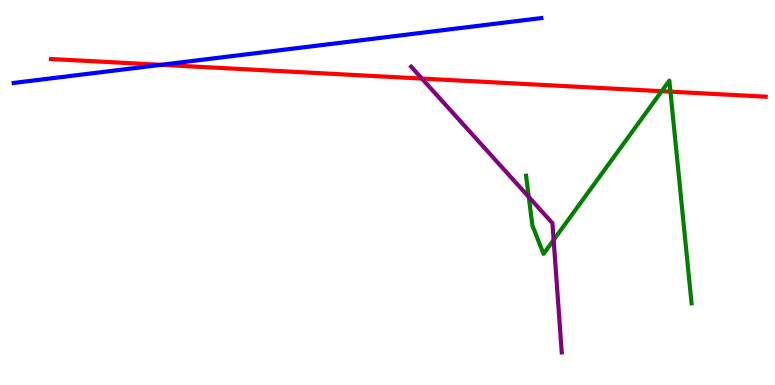[{'lines': ['blue', 'red'], 'intersections': [{'x': 2.08, 'y': 8.32}]}, {'lines': ['green', 'red'], 'intersections': [{'x': 8.54, 'y': 7.63}, {'x': 8.65, 'y': 7.62}]}, {'lines': ['purple', 'red'], 'intersections': [{'x': 5.44, 'y': 7.96}]}, {'lines': ['blue', 'green'], 'intersections': []}, {'lines': ['blue', 'purple'], 'intersections': []}, {'lines': ['green', 'purple'], 'intersections': [{'x': 6.82, 'y': 4.88}, {'x': 7.14, 'y': 3.77}]}]